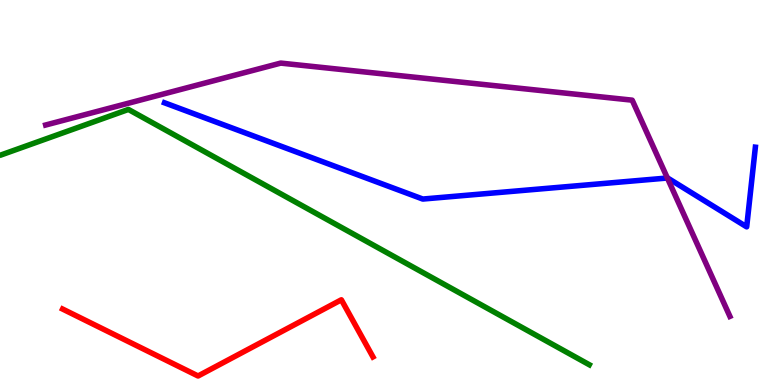[{'lines': ['blue', 'red'], 'intersections': []}, {'lines': ['green', 'red'], 'intersections': []}, {'lines': ['purple', 'red'], 'intersections': []}, {'lines': ['blue', 'green'], 'intersections': []}, {'lines': ['blue', 'purple'], 'intersections': [{'x': 8.61, 'y': 5.38}]}, {'lines': ['green', 'purple'], 'intersections': []}]